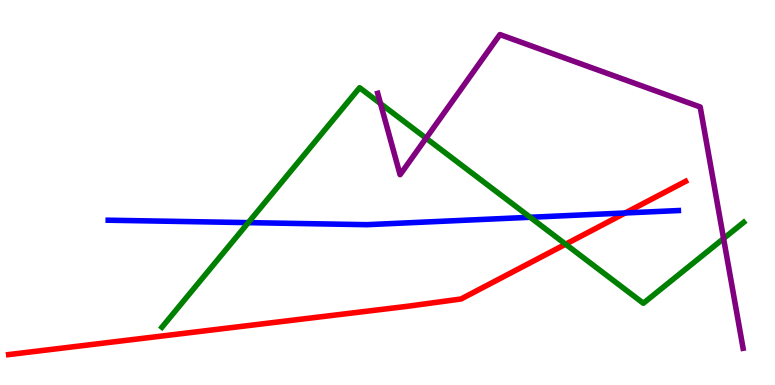[{'lines': ['blue', 'red'], 'intersections': [{'x': 8.07, 'y': 4.47}]}, {'lines': ['green', 'red'], 'intersections': [{'x': 7.3, 'y': 3.66}]}, {'lines': ['purple', 'red'], 'intersections': []}, {'lines': ['blue', 'green'], 'intersections': [{'x': 3.2, 'y': 4.22}, {'x': 6.84, 'y': 4.36}]}, {'lines': ['blue', 'purple'], 'intersections': []}, {'lines': ['green', 'purple'], 'intersections': [{'x': 4.91, 'y': 7.31}, {'x': 5.5, 'y': 6.41}, {'x': 9.34, 'y': 3.8}]}]